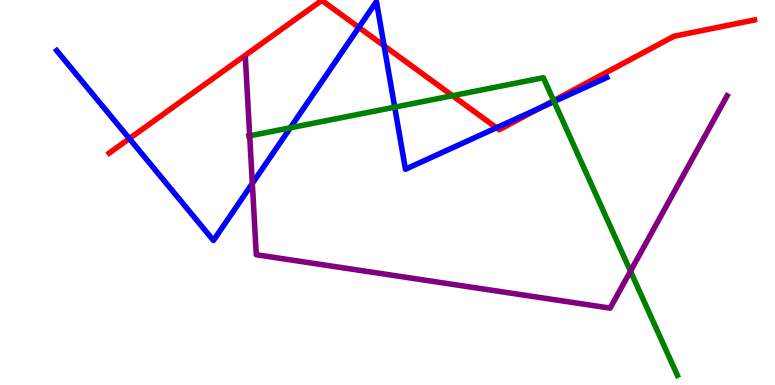[{'lines': ['blue', 'red'], 'intersections': [{'x': 1.67, 'y': 6.4}, {'x': 4.63, 'y': 9.29}, {'x': 4.96, 'y': 8.81}, {'x': 6.41, 'y': 6.68}, {'x': 6.97, 'y': 7.2}]}, {'lines': ['green', 'red'], 'intersections': [{'x': 5.84, 'y': 7.51}, {'x': 7.14, 'y': 7.39}]}, {'lines': ['purple', 'red'], 'intersections': []}, {'lines': ['blue', 'green'], 'intersections': [{'x': 3.75, 'y': 6.68}, {'x': 5.09, 'y': 7.22}, {'x': 7.15, 'y': 7.36}]}, {'lines': ['blue', 'purple'], 'intersections': [{'x': 3.26, 'y': 5.23}]}, {'lines': ['green', 'purple'], 'intersections': [{'x': 3.22, 'y': 6.47}, {'x': 8.14, 'y': 2.96}]}]